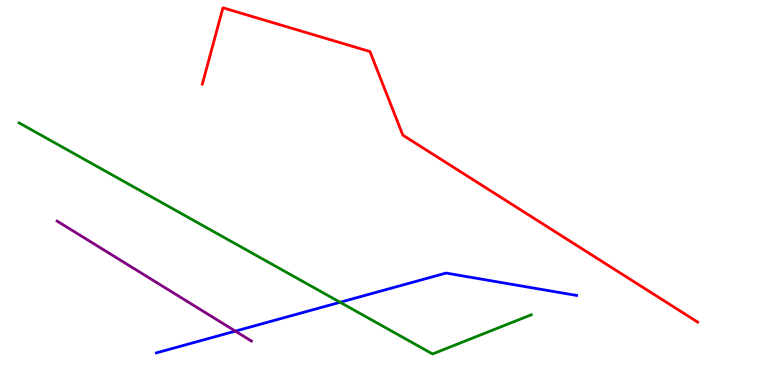[{'lines': ['blue', 'red'], 'intersections': []}, {'lines': ['green', 'red'], 'intersections': []}, {'lines': ['purple', 'red'], 'intersections': []}, {'lines': ['blue', 'green'], 'intersections': [{'x': 4.39, 'y': 2.15}]}, {'lines': ['blue', 'purple'], 'intersections': [{'x': 3.04, 'y': 1.4}]}, {'lines': ['green', 'purple'], 'intersections': []}]